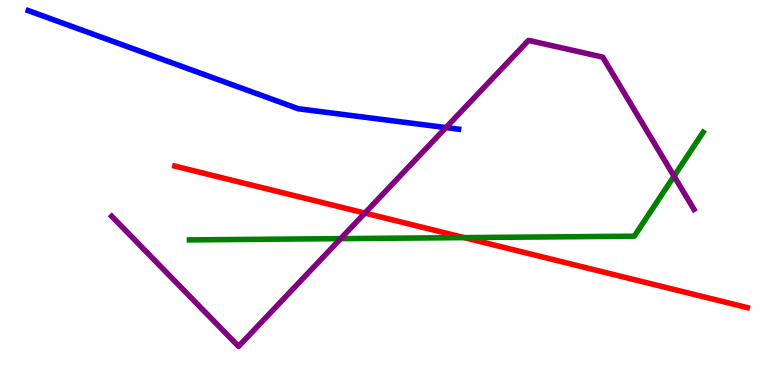[{'lines': ['blue', 'red'], 'intersections': []}, {'lines': ['green', 'red'], 'intersections': [{'x': 5.99, 'y': 3.83}]}, {'lines': ['purple', 'red'], 'intersections': [{'x': 4.71, 'y': 4.47}]}, {'lines': ['blue', 'green'], 'intersections': []}, {'lines': ['blue', 'purple'], 'intersections': [{'x': 5.75, 'y': 6.69}]}, {'lines': ['green', 'purple'], 'intersections': [{'x': 4.4, 'y': 3.8}, {'x': 8.7, 'y': 5.42}]}]